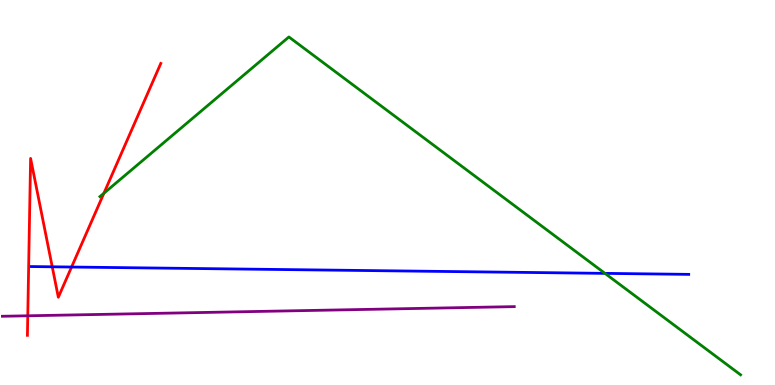[{'lines': ['blue', 'red'], 'intersections': [{'x': 0.674, 'y': 3.07}, {'x': 0.923, 'y': 3.06}]}, {'lines': ['green', 'red'], 'intersections': [{'x': 1.34, 'y': 4.98}]}, {'lines': ['purple', 'red'], 'intersections': [{'x': 0.358, 'y': 1.8}]}, {'lines': ['blue', 'green'], 'intersections': [{'x': 7.81, 'y': 2.9}]}, {'lines': ['blue', 'purple'], 'intersections': []}, {'lines': ['green', 'purple'], 'intersections': []}]